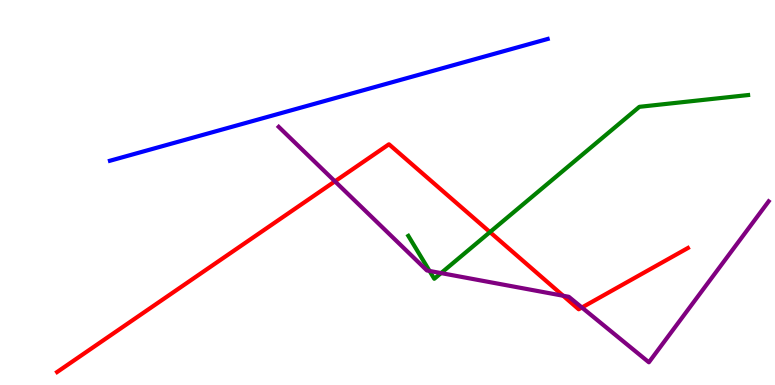[{'lines': ['blue', 'red'], 'intersections': []}, {'lines': ['green', 'red'], 'intersections': [{'x': 6.32, 'y': 3.97}]}, {'lines': ['purple', 'red'], 'intersections': [{'x': 4.32, 'y': 5.29}, {'x': 7.27, 'y': 2.32}, {'x': 7.51, 'y': 2.01}]}, {'lines': ['blue', 'green'], 'intersections': []}, {'lines': ['blue', 'purple'], 'intersections': []}, {'lines': ['green', 'purple'], 'intersections': [{'x': 5.54, 'y': 2.96}, {'x': 5.69, 'y': 2.91}]}]